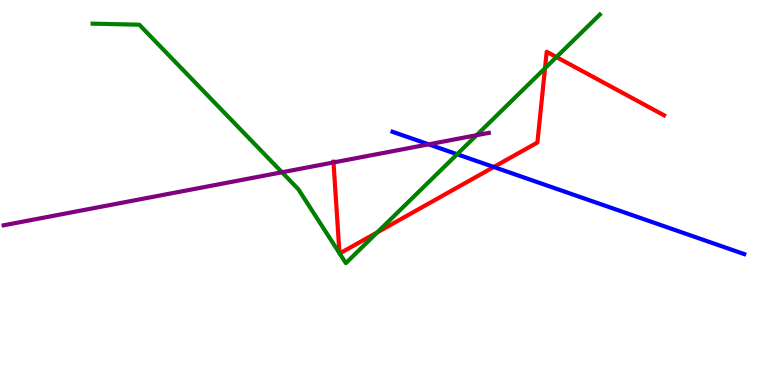[{'lines': ['blue', 'red'], 'intersections': [{'x': 6.37, 'y': 5.66}]}, {'lines': ['green', 'red'], 'intersections': [{'x': 4.38, 'y': 3.42}, {'x': 4.38, 'y': 3.42}, {'x': 4.87, 'y': 3.96}, {'x': 7.03, 'y': 8.23}, {'x': 7.18, 'y': 8.52}]}, {'lines': ['purple', 'red'], 'intersections': [{'x': 4.3, 'y': 5.78}]}, {'lines': ['blue', 'green'], 'intersections': [{'x': 5.9, 'y': 5.99}]}, {'lines': ['blue', 'purple'], 'intersections': [{'x': 5.53, 'y': 6.25}]}, {'lines': ['green', 'purple'], 'intersections': [{'x': 3.64, 'y': 5.53}, {'x': 6.15, 'y': 6.49}]}]